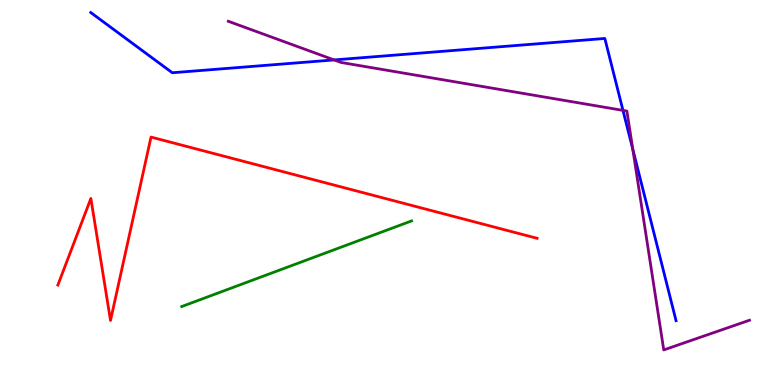[{'lines': ['blue', 'red'], 'intersections': []}, {'lines': ['green', 'red'], 'intersections': []}, {'lines': ['purple', 'red'], 'intersections': []}, {'lines': ['blue', 'green'], 'intersections': []}, {'lines': ['blue', 'purple'], 'intersections': [{'x': 4.31, 'y': 8.44}, {'x': 8.04, 'y': 7.13}, {'x': 8.17, 'y': 6.12}]}, {'lines': ['green', 'purple'], 'intersections': []}]